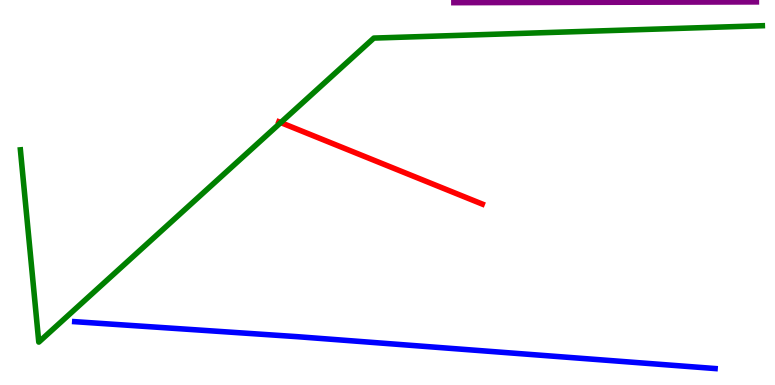[{'lines': ['blue', 'red'], 'intersections': []}, {'lines': ['green', 'red'], 'intersections': [{'x': 3.62, 'y': 6.82}]}, {'lines': ['purple', 'red'], 'intersections': []}, {'lines': ['blue', 'green'], 'intersections': []}, {'lines': ['blue', 'purple'], 'intersections': []}, {'lines': ['green', 'purple'], 'intersections': []}]